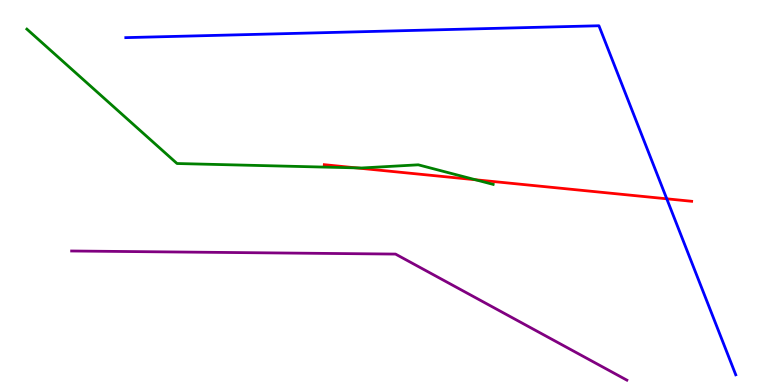[{'lines': ['blue', 'red'], 'intersections': [{'x': 8.6, 'y': 4.84}]}, {'lines': ['green', 'red'], 'intersections': [{'x': 4.6, 'y': 5.64}, {'x': 6.13, 'y': 5.33}]}, {'lines': ['purple', 'red'], 'intersections': []}, {'lines': ['blue', 'green'], 'intersections': []}, {'lines': ['blue', 'purple'], 'intersections': []}, {'lines': ['green', 'purple'], 'intersections': []}]